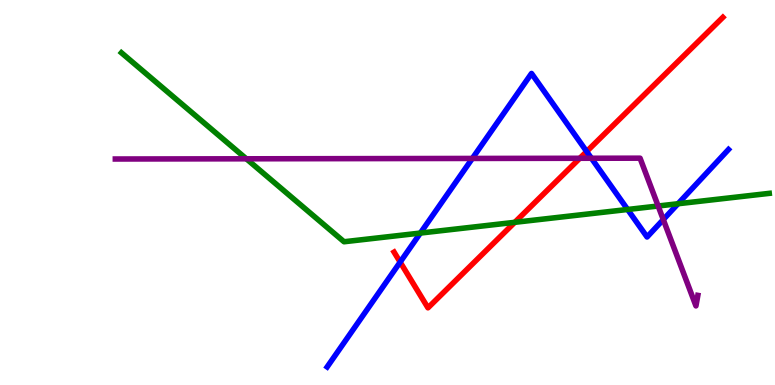[{'lines': ['blue', 'red'], 'intersections': [{'x': 5.16, 'y': 3.19}, {'x': 7.57, 'y': 6.06}]}, {'lines': ['green', 'red'], 'intersections': [{'x': 6.64, 'y': 4.23}]}, {'lines': ['purple', 'red'], 'intersections': [{'x': 7.48, 'y': 5.89}]}, {'lines': ['blue', 'green'], 'intersections': [{'x': 5.42, 'y': 3.95}, {'x': 8.1, 'y': 4.56}, {'x': 8.75, 'y': 4.71}]}, {'lines': ['blue', 'purple'], 'intersections': [{'x': 6.09, 'y': 5.88}, {'x': 7.63, 'y': 5.89}, {'x': 8.56, 'y': 4.3}]}, {'lines': ['green', 'purple'], 'intersections': [{'x': 3.18, 'y': 5.88}, {'x': 8.49, 'y': 4.65}]}]